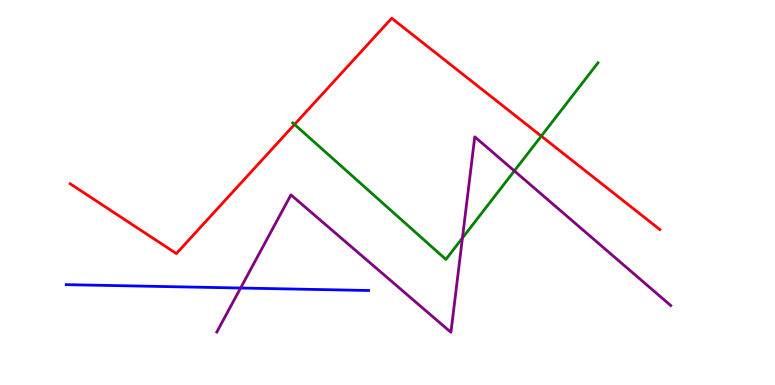[{'lines': ['blue', 'red'], 'intersections': []}, {'lines': ['green', 'red'], 'intersections': [{'x': 3.8, 'y': 6.77}, {'x': 6.98, 'y': 6.46}]}, {'lines': ['purple', 'red'], 'intersections': []}, {'lines': ['blue', 'green'], 'intersections': []}, {'lines': ['blue', 'purple'], 'intersections': [{'x': 3.1, 'y': 2.52}]}, {'lines': ['green', 'purple'], 'intersections': [{'x': 5.97, 'y': 3.82}, {'x': 6.64, 'y': 5.56}]}]